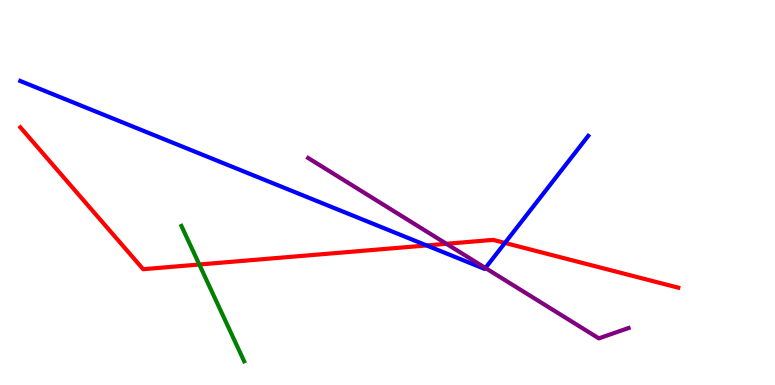[{'lines': ['blue', 'red'], 'intersections': [{'x': 5.51, 'y': 3.62}, {'x': 6.52, 'y': 3.69}]}, {'lines': ['green', 'red'], 'intersections': [{'x': 2.57, 'y': 3.13}]}, {'lines': ['purple', 'red'], 'intersections': [{'x': 5.76, 'y': 3.67}]}, {'lines': ['blue', 'green'], 'intersections': []}, {'lines': ['blue', 'purple'], 'intersections': [{'x': 6.26, 'y': 3.04}]}, {'lines': ['green', 'purple'], 'intersections': []}]